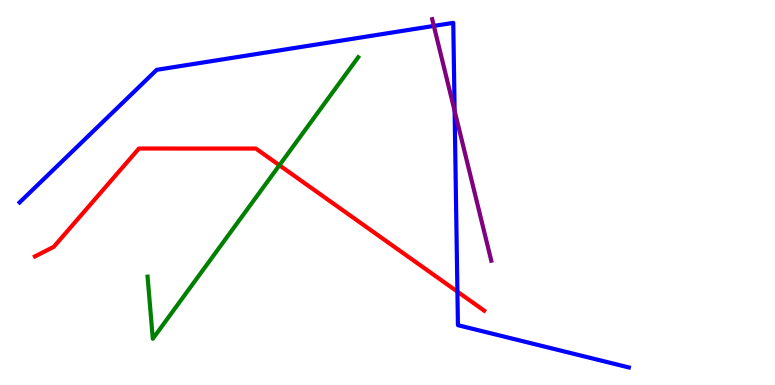[{'lines': ['blue', 'red'], 'intersections': [{'x': 5.9, 'y': 2.43}]}, {'lines': ['green', 'red'], 'intersections': [{'x': 3.61, 'y': 5.71}]}, {'lines': ['purple', 'red'], 'intersections': []}, {'lines': ['blue', 'green'], 'intersections': []}, {'lines': ['blue', 'purple'], 'intersections': [{'x': 5.6, 'y': 9.33}, {'x': 5.87, 'y': 7.12}]}, {'lines': ['green', 'purple'], 'intersections': []}]